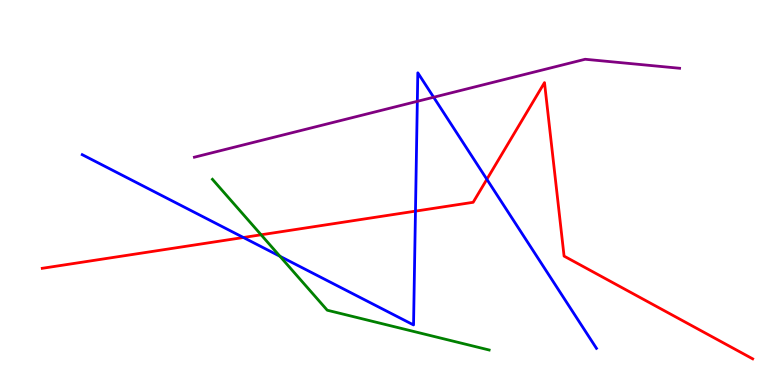[{'lines': ['blue', 'red'], 'intersections': [{'x': 3.14, 'y': 3.83}, {'x': 5.36, 'y': 4.52}, {'x': 6.28, 'y': 5.34}]}, {'lines': ['green', 'red'], 'intersections': [{'x': 3.37, 'y': 3.9}]}, {'lines': ['purple', 'red'], 'intersections': []}, {'lines': ['blue', 'green'], 'intersections': [{'x': 3.61, 'y': 3.34}]}, {'lines': ['blue', 'purple'], 'intersections': [{'x': 5.38, 'y': 7.37}, {'x': 5.6, 'y': 7.47}]}, {'lines': ['green', 'purple'], 'intersections': []}]